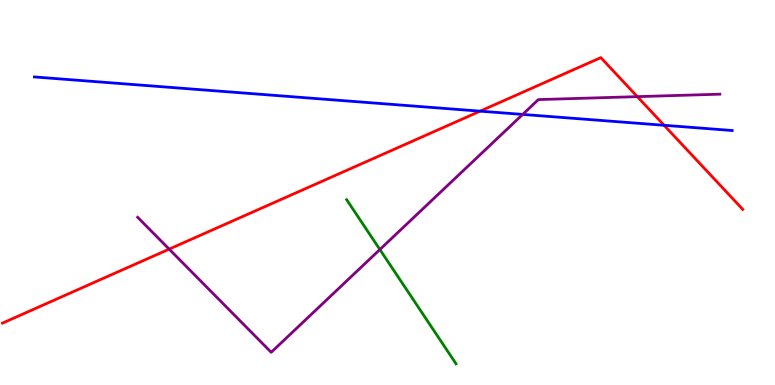[{'lines': ['blue', 'red'], 'intersections': [{'x': 6.2, 'y': 7.11}, {'x': 8.57, 'y': 6.75}]}, {'lines': ['green', 'red'], 'intersections': []}, {'lines': ['purple', 'red'], 'intersections': [{'x': 2.18, 'y': 3.53}, {'x': 8.22, 'y': 7.49}]}, {'lines': ['blue', 'green'], 'intersections': []}, {'lines': ['blue', 'purple'], 'intersections': [{'x': 6.74, 'y': 7.03}]}, {'lines': ['green', 'purple'], 'intersections': [{'x': 4.9, 'y': 3.52}]}]